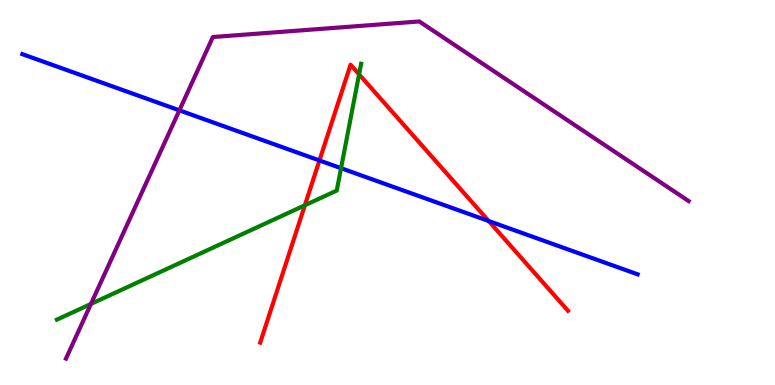[{'lines': ['blue', 'red'], 'intersections': [{'x': 4.12, 'y': 5.83}, {'x': 6.31, 'y': 4.26}]}, {'lines': ['green', 'red'], 'intersections': [{'x': 3.93, 'y': 4.67}, {'x': 4.63, 'y': 8.07}]}, {'lines': ['purple', 'red'], 'intersections': []}, {'lines': ['blue', 'green'], 'intersections': [{'x': 4.4, 'y': 5.63}]}, {'lines': ['blue', 'purple'], 'intersections': [{'x': 2.31, 'y': 7.13}]}, {'lines': ['green', 'purple'], 'intersections': [{'x': 1.17, 'y': 2.11}]}]